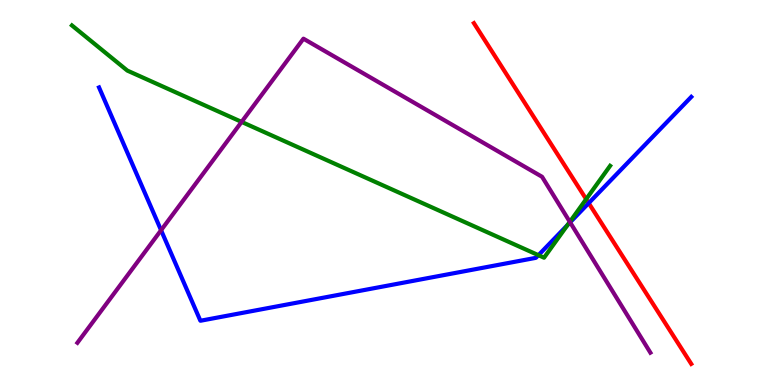[{'lines': ['blue', 'red'], 'intersections': [{'x': 7.6, 'y': 4.72}]}, {'lines': ['green', 'red'], 'intersections': [{'x': 7.56, 'y': 4.83}]}, {'lines': ['purple', 'red'], 'intersections': []}, {'lines': ['blue', 'green'], 'intersections': [{'x': 6.95, 'y': 3.37}, {'x': 7.32, 'y': 4.16}]}, {'lines': ['blue', 'purple'], 'intersections': [{'x': 2.08, 'y': 4.02}, {'x': 7.36, 'y': 4.22}]}, {'lines': ['green', 'purple'], 'intersections': [{'x': 3.12, 'y': 6.83}, {'x': 7.35, 'y': 4.24}]}]